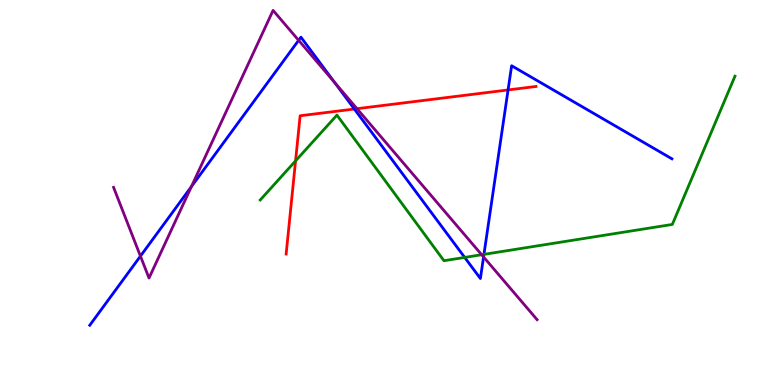[{'lines': ['blue', 'red'], 'intersections': [{'x': 4.57, 'y': 7.17}, {'x': 6.56, 'y': 7.66}]}, {'lines': ['green', 'red'], 'intersections': [{'x': 3.81, 'y': 5.82}]}, {'lines': ['purple', 'red'], 'intersections': [{'x': 4.61, 'y': 7.18}]}, {'lines': ['blue', 'green'], 'intersections': [{'x': 6.0, 'y': 3.31}, {'x': 6.24, 'y': 3.39}]}, {'lines': ['blue', 'purple'], 'intersections': [{'x': 1.81, 'y': 3.35}, {'x': 2.47, 'y': 5.15}, {'x': 3.85, 'y': 8.95}, {'x': 4.32, 'y': 7.86}, {'x': 6.24, 'y': 3.33}]}, {'lines': ['green', 'purple'], 'intersections': [{'x': 6.21, 'y': 3.38}]}]